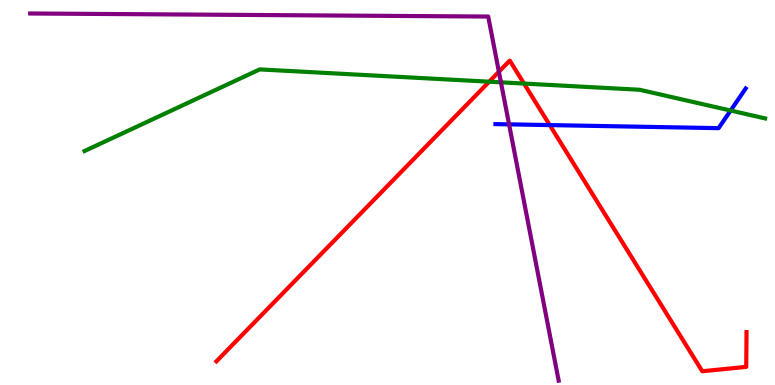[{'lines': ['blue', 'red'], 'intersections': [{'x': 7.09, 'y': 6.75}]}, {'lines': ['green', 'red'], 'intersections': [{'x': 6.31, 'y': 7.88}, {'x': 6.76, 'y': 7.83}]}, {'lines': ['purple', 'red'], 'intersections': [{'x': 6.44, 'y': 8.14}]}, {'lines': ['blue', 'green'], 'intersections': [{'x': 9.43, 'y': 7.13}]}, {'lines': ['blue', 'purple'], 'intersections': [{'x': 6.57, 'y': 6.77}]}, {'lines': ['green', 'purple'], 'intersections': [{'x': 6.46, 'y': 7.86}]}]